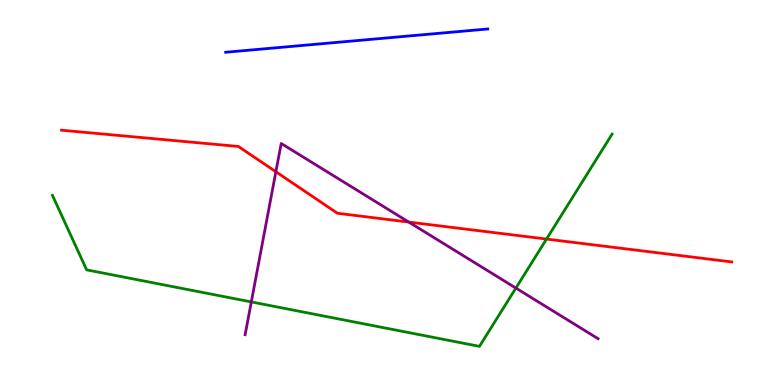[{'lines': ['blue', 'red'], 'intersections': []}, {'lines': ['green', 'red'], 'intersections': [{'x': 7.05, 'y': 3.79}]}, {'lines': ['purple', 'red'], 'intersections': [{'x': 3.56, 'y': 5.54}, {'x': 5.27, 'y': 4.23}]}, {'lines': ['blue', 'green'], 'intersections': []}, {'lines': ['blue', 'purple'], 'intersections': []}, {'lines': ['green', 'purple'], 'intersections': [{'x': 3.24, 'y': 2.16}, {'x': 6.66, 'y': 2.52}]}]